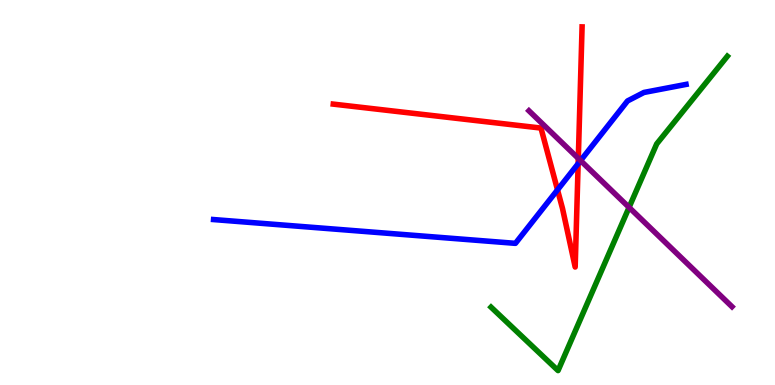[{'lines': ['blue', 'red'], 'intersections': [{'x': 7.19, 'y': 5.07}, {'x': 7.46, 'y': 5.75}]}, {'lines': ['green', 'red'], 'intersections': []}, {'lines': ['purple', 'red'], 'intersections': [{'x': 7.46, 'y': 5.89}]}, {'lines': ['blue', 'green'], 'intersections': []}, {'lines': ['blue', 'purple'], 'intersections': [{'x': 7.49, 'y': 5.83}]}, {'lines': ['green', 'purple'], 'intersections': [{'x': 8.12, 'y': 4.61}]}]